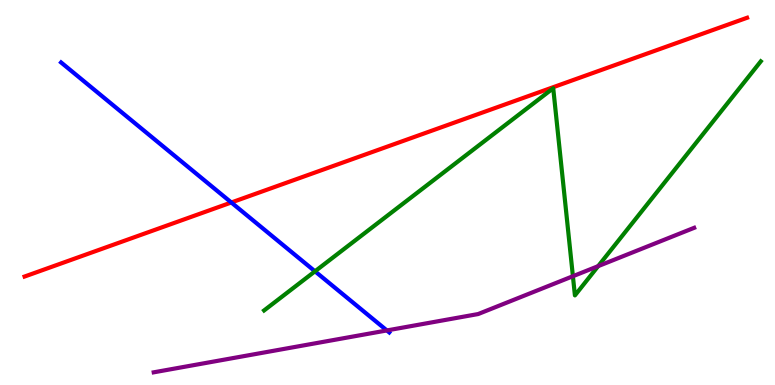[{'lines': ['blue', 'red'], 'intersections': [{'x': 2.98, 'y': 4.74}]}, {'lines': ['green', 'red'], 'intersections': []}, {'lines': ['purple', 'red'], 'intersections': []}, {'lines': ['blue', 'green'], 'intersections': [{'x': 4.06, 'y': 2.95}]}, {'lines': ['blue', 'purple'], 'intersections': [{'x': 4.99, 'y': 1.42}]}, {'lines': ['green', 'purple'], 'intersections': [{'x': 7.39, 'y': 2.83}, {'x': 7.72, 'y': 3.09}]}]